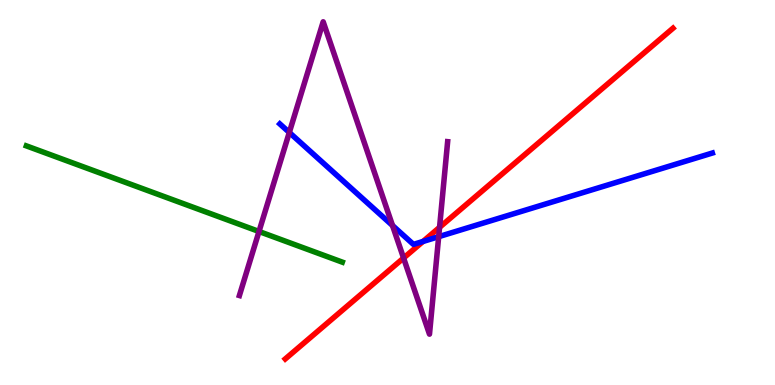[{'lines': ['blue', 'red'], 'intersections': [{'x': 5.46, 'y': 3.73}]}, {'lines': ['green', 'red'], 'intersections': []}, {'lines': ['purple', 'red'], 'intersections': [{'x': 5.21, 'y': 3.3}, {'x': 5.67, 'y': 4.1}]}, {'lines': ['blue', 'green'], 'intersections': []}, {'lines': ['blue', 'purple'], 'intersections': [{'x': 3.73, 'y': 6.56}, {'x': 5.06, 'y': 4.14}, {'x': 5.66, 'y': 3.85}]}, {'lines': ['green', 'purple'], 'intersections': [{'x': 3.34, 'y': 3.99}]}]